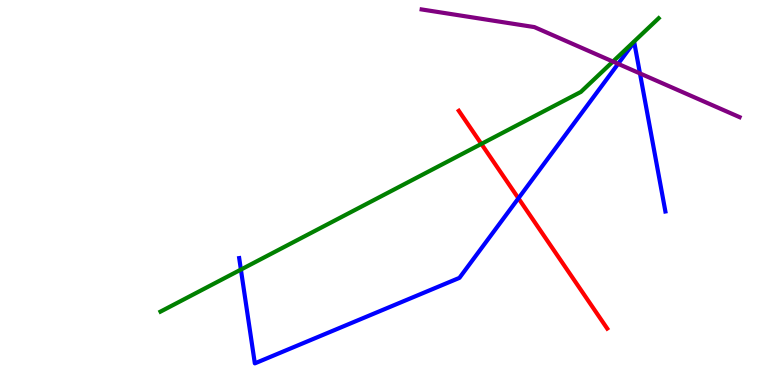[{'lines': ['blue', 'red'], 'intersections': [{'x': 6.69, 'y': 4.85}]}, {'lines': ['green', 'red'], 'intersections': [{'x': 6.21, 'y': 6.26}]}, {'lines': ['purple', 'red'], 'intersections': []}, {'lines': ['blue', 'green'], 'intersections': [{'x': 3.11, 'y': 3.0}]}, {'lines': ['blue', 'purple'], 'intersections': [{'x': 7.98, 'y': 8.34}, {'x': 8.26, 'y': 8.09}]}, {'lines': ['green', 'purple'], 'intersections': [{'x': 7.91, 'y': 8.4}]}]